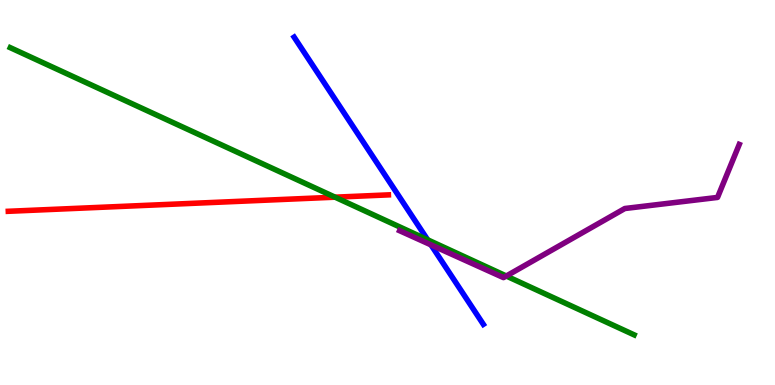[{'lines': ['blue', 'red'], 'intersections': []}, {'lines': ['green', 'red'], 'intersections': [{'x': 4.32, 'y': 4.88}]}, {'lines': ['purple', 'red'], 'intersections': []}, {'lines': ['blue', 'green'], 'intersections': [{'x': 5.52, 'y': 3.77}]}, {'lines': ['blue', 'purple'], 'intersections': [{'x': 5.56, 'y': 3.64}]}, {'lines': ['green', 'purple'], 'intersections': [{'x': 6.53, 'y': 2.83}]}]